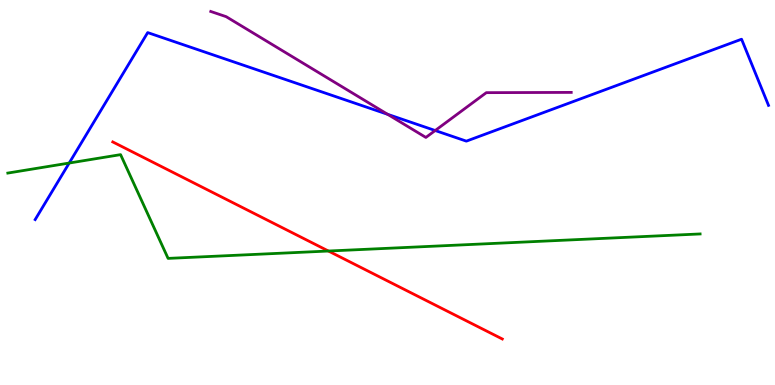[{'lines': ['blue', 'red'], 'intersections': []}, {'lines': ['green', 'red'], 'intersections': [{'x': 4.24, 'y': 3.48}]}, {'lines': ['purple', 'red'], 'intersections': []}, {'lines': ['blue', 'green'], 'intersections': [{'x': 0.893, 'y': 5.77}]}, {'lines': ['blue', 'purple'], 'intersections': [{'x': 5.0, 'y': 7.03}, {'x': 5.62, 'y': 6.61}]}, {'lines': ['green', 'purple'], 'intersections': []}]